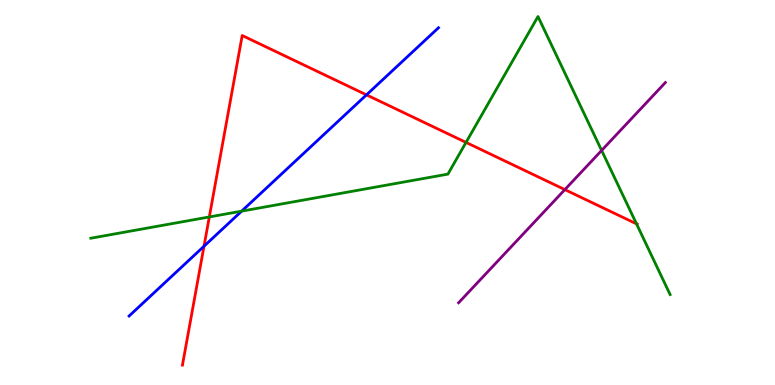[{'lines': ['blue', 'red'], 'intersections': [{'x': 2.63, 'y': 3.6}, {'x': 4.73, 'y': 7.54}]}, {'lines': ['green', 'red'], 'intersections': [{'x': 2.7, 'y': 4.36}, {'x': 6.01, 'y': 6.3}, {'x': 8.21, 'y': 4.19}]}, {'lines': ['purple', 'red'], 'intersections': [{'x': 7.29, 'y': 5.07}]}, {'lines': ['blue', 'green'], 'intersections': [{'x': 3.12, 'y': 4.52}]}, {'lines': ['blue', 'purple'], 'intersections': []}, {'lines': ['green', 'purple'], 'intersections': [{'x': 7.76, 'y': 6.09}]}]